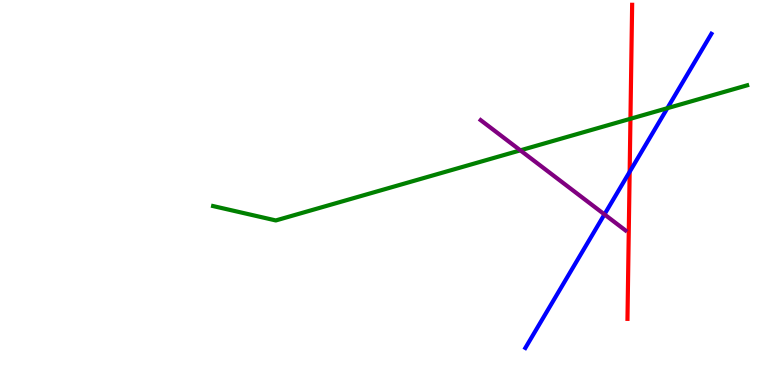[{'lines': ['blue', 'red'], 'intersections': [{'x': 8.12, 'y': 5.54}]}, {'lines': ['green', 'red'], 'intersections': [{'x': 8.13, 'y': 6.91}]}, {'lines': ['purple', 'red'], 'intersections': []}, {'lines': ['blue', 'green'], 'intersections': [{'x': 8.61, 'y': 7.19}]}, {'lines': ['blue', 'purple'], 'intersections': [{'x': 7.8, 'y': 4.43}]}, {'lines': ['green', 'purple'], 'intersections': [{'x': 6.71, 'y': 6.09}]}]